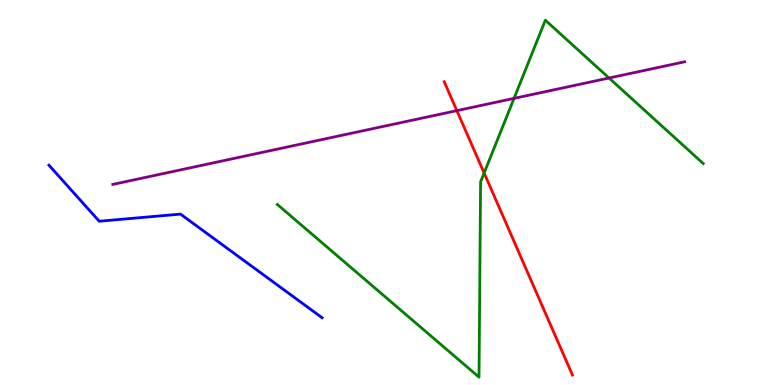[{'lines': ['blue', 'red'], 'intersections': []}, {'lines': ['green', 'red'], 'intersections': [{'x': 6.25, 'y': 5.51}]}, {'lines': ['purple', 'red'], 'intersections': [{'x': 5.89, 'y': 7.13}]}, {'lines': ['blue', 'green'], 'intersections': []}, {'lines': ['blue', 'purple'], 'intersections': []}, {'lines': ['green', 'purple'], 'intersections': [{'x': 6.63, 'y': 7.44}, {'x': 7.86, 'y': 7.97}]}]